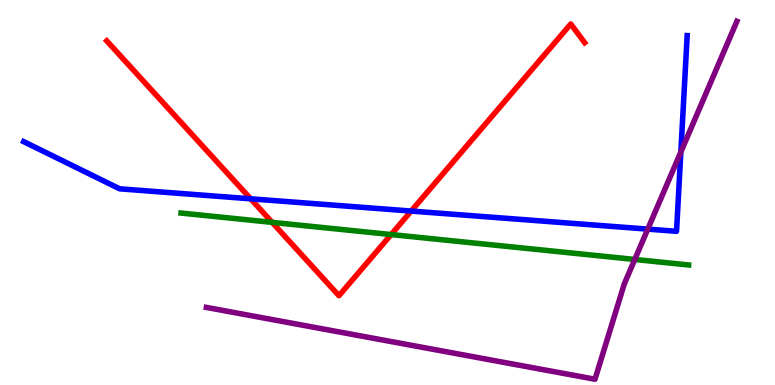[{'lines': ['blue', 'red'], 'intersections': [{'x': 3.23, 'y': 4.84}, {'x': 5.31, 'y': 4.52}]}, {'lines': ['green', 'red'], 'intersections': [{'x': 3.51, 'y': 4.22}, {'x': 5.05, 'y': 3.91}]}, {'lines': ['purple', 'red'], 'intersections': []}, {'lines': ['blue', 'green'], 'intersections': []}, {'lines': ['blue', 'purple'], 'intersections': [{'x': 8.36, 'y': 4.05}, {'x': 8.79, 'y': 6.05}]}, {'lines': ['green', 'purple'], 'intersections': [{'x': 8.19, 'y': 3.26}]}]